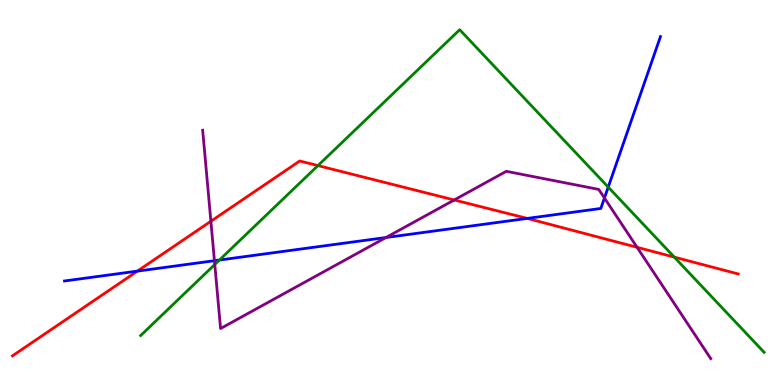[{'lines': ['blue', 'red'], 'intersections': [{'x': 1.77, 'y': 2.96}, {'x': 6.8, 'y': 4.33}]}, {'lines': ['green', 'red'], 'intersections': [{'x': 4.1, 'y': 5.7}, {'x': 8.7, 'y': 3.32}]}, {'lines': ['purple', 'red'], 'intersections': [{'x': 2.72, 'y': 4.25}, {'x': 5.86, 'y': 4.81}, {'x': 8.22, 'y': 3.58}]}, {'lines': ['blue', 'green'], 'intersections': [{'x': 2.83, 'y': 3.25}, {'x': 7.85, 'y': 5.14}]}, {'lines': ['blue', 'purple'], 'intersections': [{'x': 2.77, 'y': 3.23}, {'x': 4.98, 'y': 3.83}, {'x': 7.8, 'y': 4.86}]}, {'lines': ['green', 'purple'], 'intersections': [{'x': 2.77, 'y': 3.13}]}]